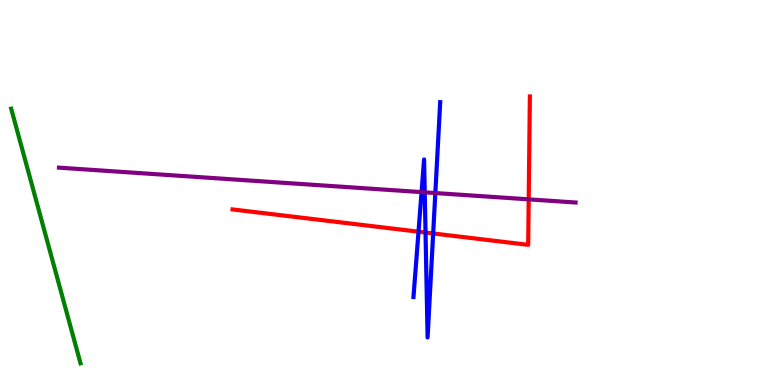[{'lines': ['blue', 'red'], 'intersections': [{'x': 5.4, 'y': 3.98}, {'x': 5.49, 'y': 3.96}, {'x': 5.59, 'y': 3.94}]}, {'lines': ['green', 'red'], 'intersections': []}, {'lines': ['purple', 'red'], 'intersections': [{'x': 6.82, 'y': 4.82}]}, {'lines': ['blue', 'green'], 'intersections': []}, {'lines': ['blue', 'purple'], 'intersections': [{'x': 5.44, 'y': 5.01}, {'x': 5.48, 'y': 5.0}, {'x': 5.62, 'y': 4.99}]}, {'lines': ['green', 'purple'], 'intersections': []}]